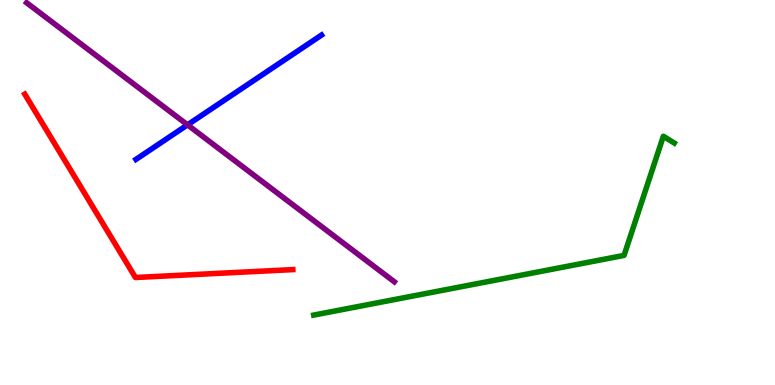[{'lines': ['blue', 'red'], 'intersections': []}, {'lines': ['green', 'red'], 'intersections': []}, {'lines': ['purple', 'red'], 'intersections': []}, {'lines': ['blue', 'green'], 'intersections': []}, {'lines': ['blue', 'purple'], 'intersections': [{'x': 2.42, 'y': 6.76}]}, {'lines': ['green', 'purple'], 'intersections': []}]